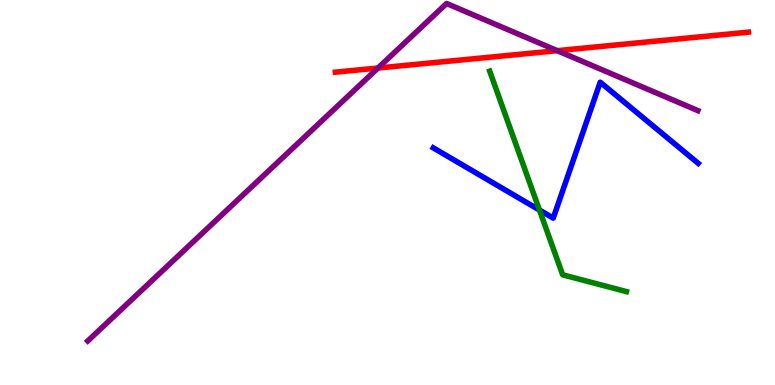[{'lines': ['blue', 'red'], 'intersections': []}, {'lines': ['green', 'red'], 'intersections': []}, {'lines': ['purple', 'red'], 'intersections': [{'x': 4.88, 'y': 8.23}, {'x': 7.19, 'y': 8.68}]}, {'lines': ['blue', 'green'], 'intersections': [{'x': 6.96, 'y': 4.54}]}, {'lines': ['blue', 'purple'], 'intersections': []}, {'lines': ['green', 'purple'], 'intersections': []}]